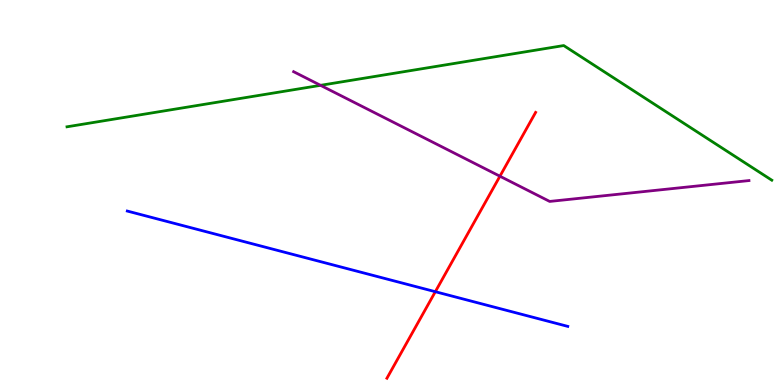[{'lines': ['blue', 'red'], 'intersections': [{'x': 5.62, 'y': 2.42}]}, {'lines': ['green', 'red'], 'intersections': []}, {'lines': ['purple', 'red'], 'intersections': [{'x': 6.45, 'y': 5.42}]}, {'lines': ['blue', 'green'], 'intersections': []}, {'lines': ['blue', 'purple'], 'intersections': []}, {'lines': ['green', 'purple'], 'intersections': [{'x': 4.14, 'y': 7.78}]}]